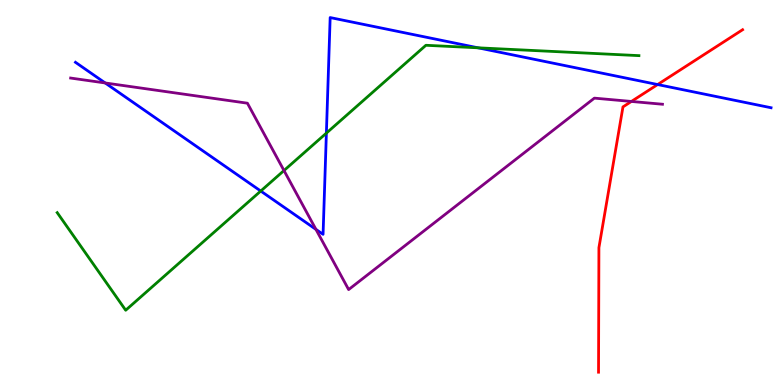[{'lines': ['blue', 'red'], 'intersections': [{'x': 8.49, 'y': 7.8}]}, {'lines': ['green', 'red'], 'intersections': []}, {'lines': ['purple', 'red'], 'intersections': [{'x': 8.15, 'y': 7.36}]}, {'lines': ['blue', 'green'], 'intersections': [{'x': 3.36, 'y': 5.04}, {'x': 4.21, 'y': 6.54}, {'x': 6.17, 'y': 8.76}]}, {'lines': ['blue', 'purple'], 'intersections': [{'x': 1.36, 'y': 7.85}, {'x': 4.08, 'y': 4.04}]}, {'lines': ['green', 'purple'], 'intersections': [{'x': 3.66, 'y': 5.57}]}]